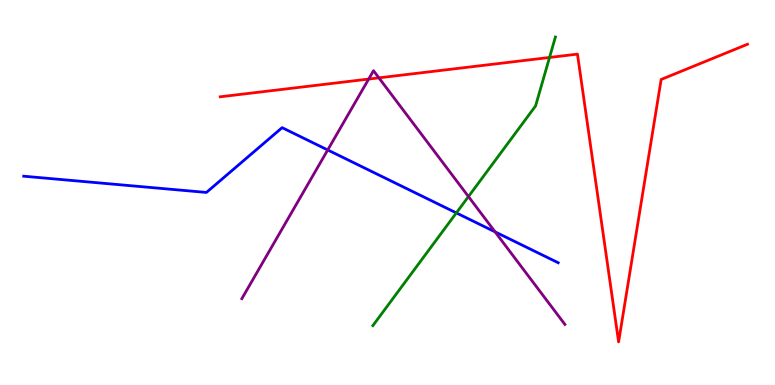[{'lines': ['blue', 'red'], 'intersections': []}, {'lines': ['green', 'red'], 'intersections': [{'x': 7.09, 'y': 8.51}]}, {'lines': ['purple', 'red'], 'intersections': [{'x': 4.76, 'y': 7.95}, {'x': 4.89, 'y': 7.98}]}, {'lines': ['blue', 'green'], 'intersections': [{'x': 5.89, 'y': 4.47}]}, {'lines': ['blue', 'purple'], 'intersections': [{'x': 4.23, 'y': 6.1}, {'x': 6.39, 'y': 3.98}]}, {'lines': ['green', 'purple'], 'intersections': [{'x': 6.04, 'y': 4.89}]}]